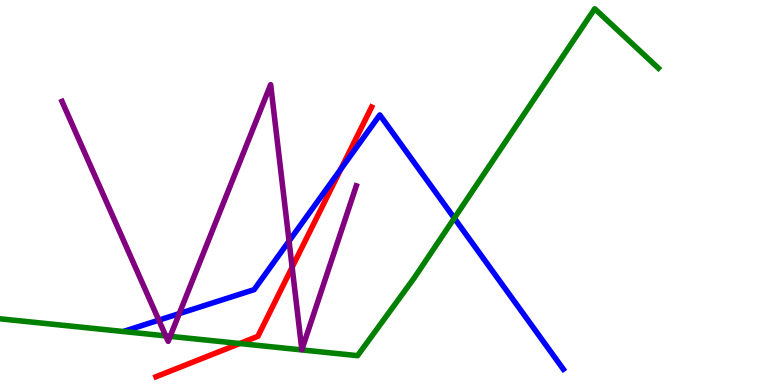[{'lines': ['blue', 'red'], 'intersections': [{'x': 4.4, 'y': 5.61}]}, {'lines': ['green', 'red'], 'intersections': [{'x': 3.09, 'y': 1.08}]}, {'lines': ['purple', 'red'], 'intersections': [{'x': 3.77, 'y': 3.06}]}, {'lines': ['blue', 'green'], 'intersections': [{'x': 5.86, 'y': 4.33}]}, {'lines': ['blue', 'purple'], 'intersections': [{'x': 2.05, 'y': 1.68}, {'x': 2.31, 'y': 1.85}, {'x': 3.73, 'y': 3.74}]}, {'lines': ['green', 'purple'], 'intersections': [{'x': 2.14, 'y': 1.28}, {'x': 2.2, 'y': 1.26}]}]